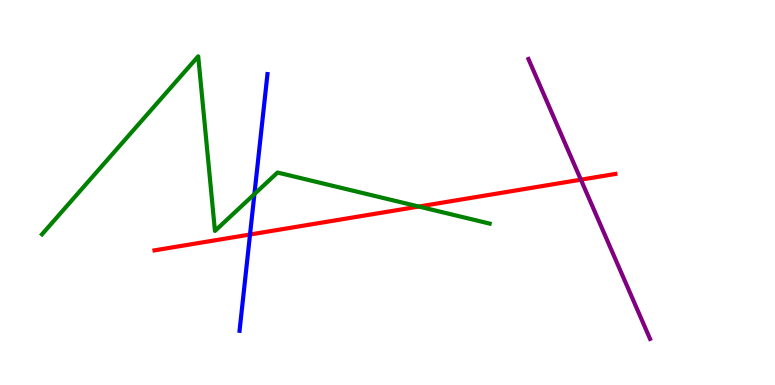[{'lines': ['blue', 'red'], 'intersections': [{'x': 3.23, 'y': 3.91}]}, {'lines': ['green', 'red'], 'intersections': [{'x': 5.4, 'y': 4.64}]}, {'lines': ['purple', 'red'], 'intersections': [{'x': 7.5, 'y': 5.33}]}, {'lines': ['blue', 'green'], 'intersections': [{'x': 3.28, 'y': 4.96}]}, {'lines': ['blue', 'purple'], 'intersections': []}, {'lines': ['green', 'purple'], 'intersections': []}]